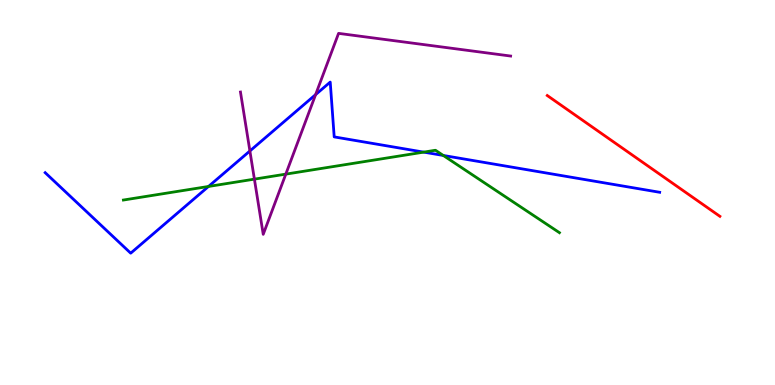[{'lines': ['blue', 'red'], 'intersections': []}, {'lines': ['green', 'red'], 'intersections': []}, {'lines': ['purple', 'red'], 'intersections': []}, {'lines': ['blue', 'green'], 'intersections': [{'x': 2.69, 'y': 5.16}, {'x': 5.47, 'y': 6.05}, {'x': 5.72, 'y': 5.96}]}, {'lines': ['blue', 'purple'], 'intersections': [{'x': 3.22, 'y': 6.08}, {'x': 4.07, 'y': 7.54}]}, {'lines': ['green', 'purple'], 'intersections': [{'x': 3.28, 'y': 5.35}, {'x': 3.69, 'y': 5.48}]}]